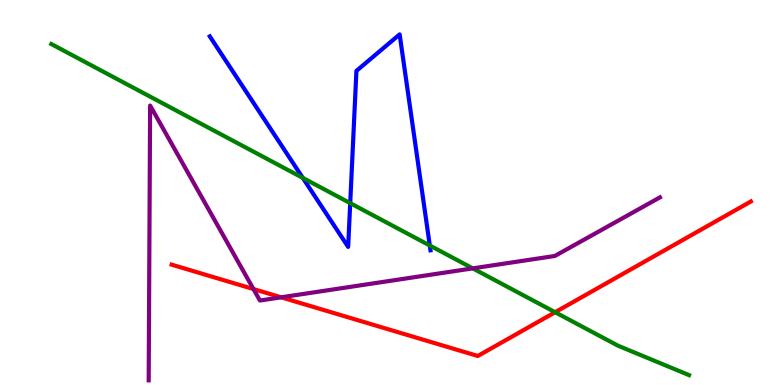[{'lines': ['blue', 'red'], 'intersections': []}, {'lines': ['green', 'red'], 'intersections': [{'x': 7.16, 'y': 1.89}]}, {'lines': ['purple', 'red'], 'intersections': [{'x': 3.27, 'y': 2.49}, {'x': 3.63, 'y': 2.28}]}, {'lines': ['blue', 'green'], 'intersections': [{'x': 3.91, 'y': 5.38}, {'x': 4.52, 'y': 4.72}, {'x': 5.55, 'y': 3.62}]}, {'lines': ['blue', 'purple'], 'intersections': []}, {'lines': ['green', 'purple'], 'intersections': [{'x': 6.1, 'y': 3.03}]}]